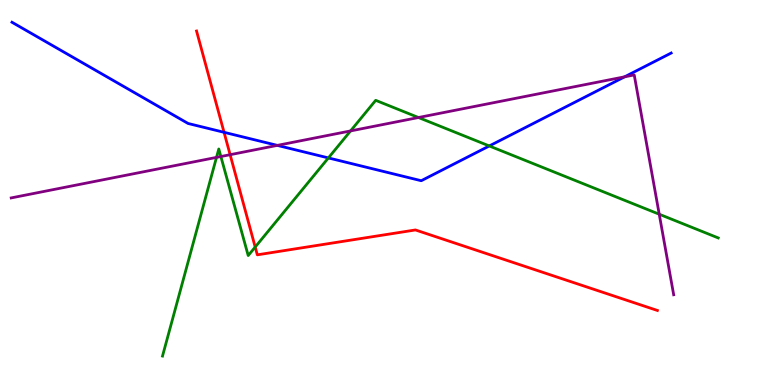[{'lines': ['blue', 'red'], 'intersections': [{'x': 2.89, 'y': 6.56}]}, {'lines': ['green', 'red'], 'intersections': [{'x': 3.29, 'y': 3.58}]}, {'lines': ['purple', 'red'], 'intersections': [{'x': 2.97, 'y': 5.98}]}, {'lines': ['blue', 'green'], 'intersections': [{'x': 4.24, 'y': 5.9}, {'x': 6.31, 'y': 6.21}]}, {'lines': ['blue', 'purple'], 'intersections': [{'x': 3.58, 'y': 6.22}, {'x': 8.06, 'y': 8.0}]}, {'lines': ['green', 'purple'], 'intersections': [{'x': 2.79, 'y': 5.91}, {'x': 2.85, 'y': 5.93}, {'x': 4.52, 'y': 6.6}, {'x': 5.4, 'y': 6.95}, {'x': 8.51, 'y': 4.44}]}]